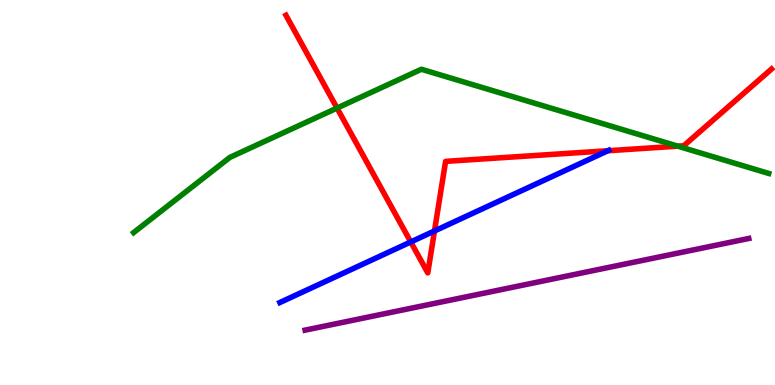[{'lines': ['blue', 'red'], 'intersections': [{'x': 5.3, 'y': 3.72}, {'x': 5.61, 'y': 4.0}, {'x': 7.84, 'y': 6.08}]}, {'lines': ['green', 'red'], 'intersections': [{'x': 4.35, 'y': 7.19}, {'x': 8.75, 'y': 6.2}]}, {'lines': ['purple', 'red'], 'intersections': []}, {'lines': ['blue', 'green'], 'intersections': []}, {'lines': ['blue', 'purple'], 'intersections': []}, {'lines': ['green', 'purple'], 'intersections': []}]